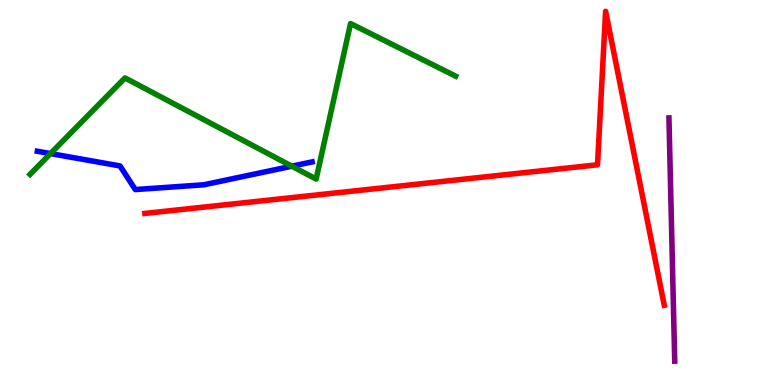[{'lines': ['blue', 'red'], 'intersections': []}, {'lines': ['green', 'red'], 'intersections': []}, {'lines': ['purple', 'red'], 'intersections': []}, {'lines': ['blue', 'green'], 'intersections': [{'x': 0.651, 'y': 6.01}, {'x': 3.77, 'y': 5.68}]}, {'lines': ['blue', 'purple'], 'intersections': []}, {'lines': ['green', 'purple'], 'intersections': []}]